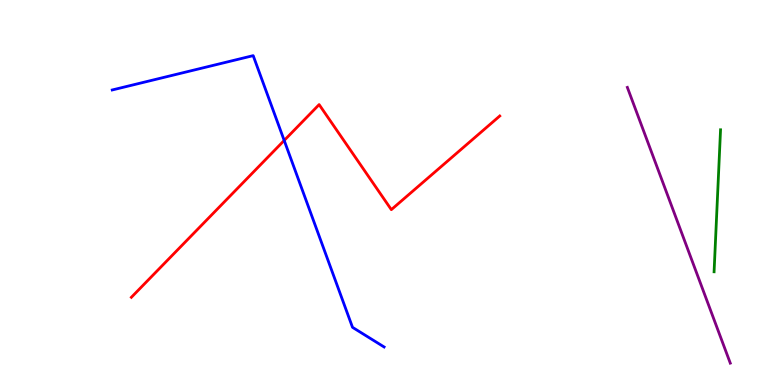[{'lines': ['blue', 'red'], 'intersections': [{'x': 3.67, 'y': 6.35}]}, {'lines': ['green', 'red'], 'intersections': []}, {'lines': ['purple', 'red'], 'intersections': []}, {'lines': ['blue', 'green'], 'intersections': []}, {'lines': ['blue', 'purple'], 'intersections': []}, {'lines': ['green', 'purple'], 'intersections': []}]